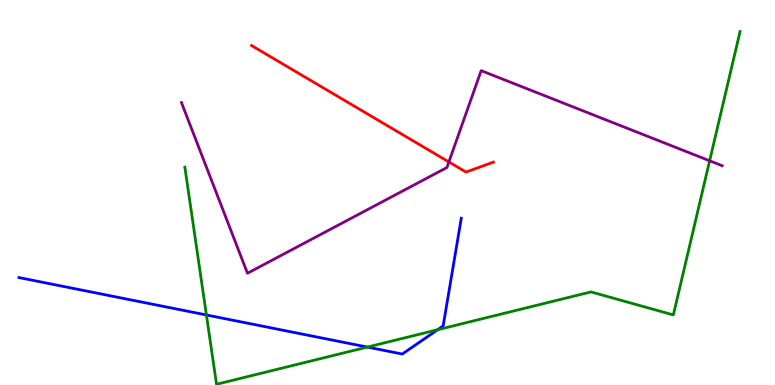[{'lines': ['blue', 'red'], 'intersections': []}, {'lines': ['green', 'red'], 'intersections': []}, {'lines': ['purple', 'red'], 'intersections': [{'x': 5.79, 'y': 5.79}]}, {'lines': ['blue', 'green'], 'intersections': [{'x': 2.66, 'y': 1.82}, {'x': 4.74, 'y': 0.985}, {'x': 5.65, 'y': 1.44}]}, {'lines': ['blue', 'purple'], 'intersections': []}, {'lines': ['green', 'purple'], 'intersections': [{'x': 9.16, 'y': 5.82}]}]